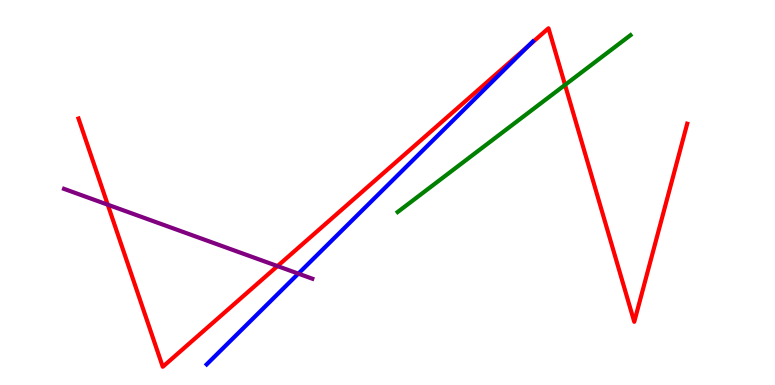[{'lines': ['blue', 'red'], 'intersections': [{'x': 6.81, 'y': 8.8}]}, {'lines': ['green', 'red'], 'intersections': [{'x': 7.29, 'y': 7.79}]}, {'lines': ['purple', 'red'], 'intersections': [{'x': 1.39, 'y': 4.68}, {'x': 3.58, 'y': 3.09}]}, {'lines': ['blue', 'green'], 'intersections': []}, {'lines': ['blue', 'purple'], 'intersections': [{'x': 3.85, 'y': 2.89}]}, {'lines': ['green', 'purple'], 'intersections': []}]